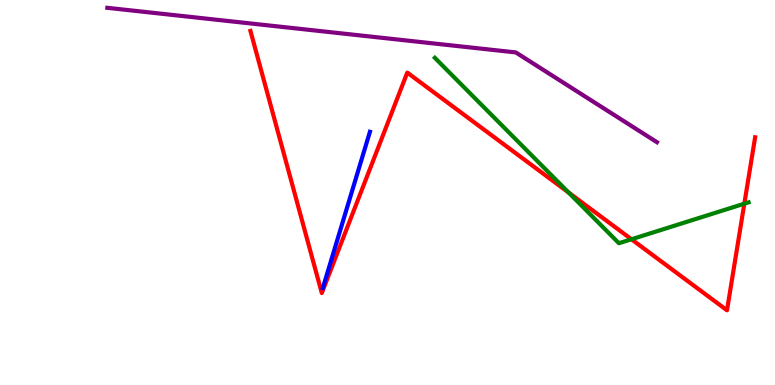[{'lines': ['blue', 'red'], 'intersections': []}, {'lines': ['green', 'red'], 'intersections': [{'x': 7.34, 'y': 5.0}, {'x': 8.15, 'y': 3.79}, {'x': 9.6, 'y': 4.71}]}, {'lines': ['purple', 'red'], 'intersections': []}, {'lines': ['blue', 'green'], 'intersections': []}, {'lines': ['blue', 'purple'], 'intersections': []}, {'lines': ['green', 'purple'], 'intersections': []}]